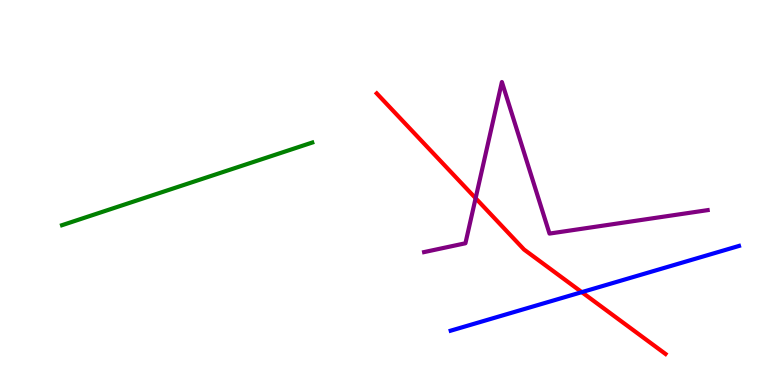[{'lines': ['blue', 'red'], 'intersections': [{'x': 7.51, 'y': 2.41}]}, {'lines': ['green', 'red'], 'intersections': []}, {'lines': ['purple', 'red'], 'intersections': [{'x': 6.14, 'y': 4.85}]}, {'lines': ['blue', 'green'], 'intersections': []}, {'lines': ['blue', 'purple'], 'intersections': []}, {'lines': ['green', 'purple'], 'intersections': []}]